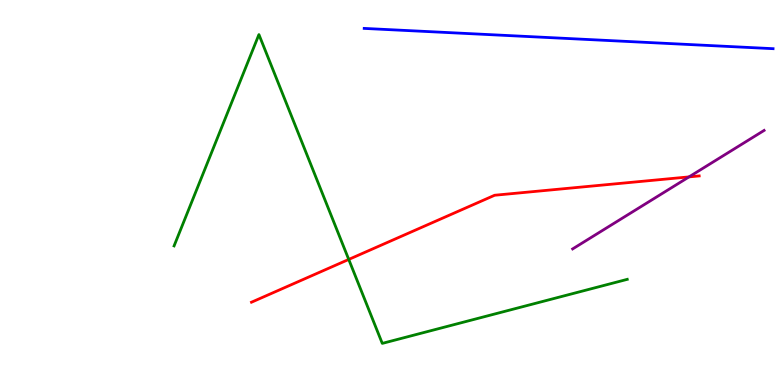[{'lines': ['blue', 'red'], 'intersections': []}, {'lines': ['green', 'red'], 'intersections': [{'x': 4.5, 'y': 3.26}]}, {'lines': ['purple', 'red'], 'intersections': [{'x': 8.89, 'y': 5.41}]}, {'lines': ['blue', 'green'], 'intersections': []}, {'lines': ['blue', 'purple'], 'intersections': []}, {'lines': ['green', 'purple'], 'intersections': []}]